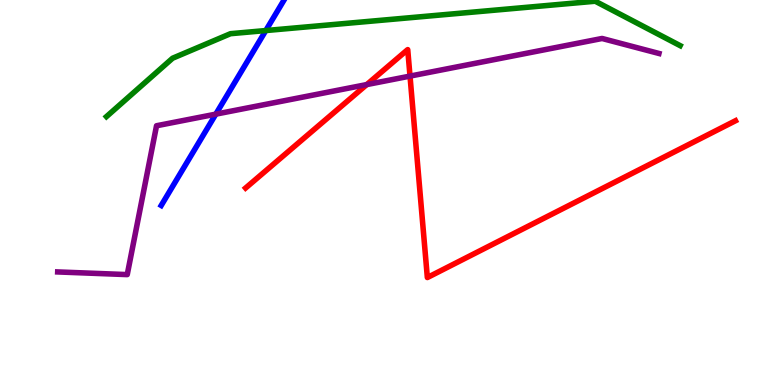[{'lines': ['blue', 'red'], 'intersections': []}, {'lines': ['green', 'red'], 'intersections': []}, {'lines': ['purple', 'red'], 'intersections': [{'x': 4.73, 'y': 7.8}, {'x': 5.29, 'y': 8.02}]}, {'lines': ['blue', 'green'], 'intersections': [{'x': 3.43, 'y': 9.21}]}, {'lines': ['blue', 'purple'], 'intersections': [{'x': 2.78, 'y': 7.04}]}, {'lines': ['green', 'purple'], 'intersections': []}]